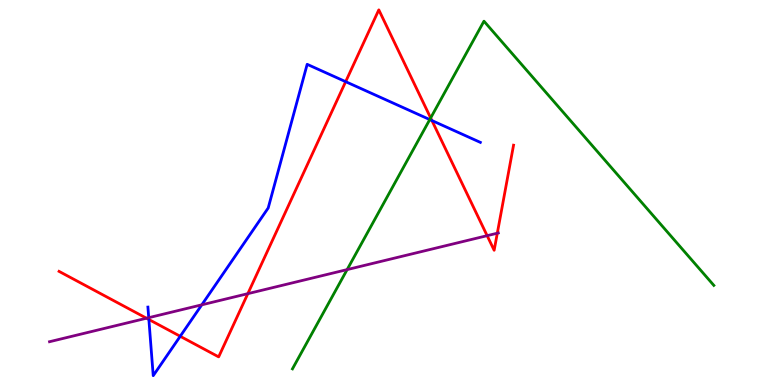[{'lines': ['blue', 'red'], 'intersections': [{'x': 1.92, 'y': 1.7}, {'x': 2.33, 'y': 1.27}, {'x': 4.46, 'y': 7.88}, {'x': 5.57, 'y': 6.87}]}, {'lines': ['green', 'red'], 'intersections': [{'x': 5.56, 'y': 6.94}]}, {'lines': ['purple', 'red'], 'intersections': [{'x': 1.89, 'y': 1.73}, {'x': 3.2, 'y': 2.37}, {'x': 6.29, 'y': 3.88}, {'x': 6.42, 'y': 3.94}]}, {'lines': ['blue', 'green'], 'intersections': [{'x': 5.55, 'y': 6.89}]}, {'lines': ['blue', 'purple'], 'intersections': [{'x': 1.92, 'y': 1.75}, {'x': 2.6, 'y': 2.08}]}, {'lines': ['green', 'purple'], 'intersections': [{'x': 4.48, 'y': 3.0}]}]